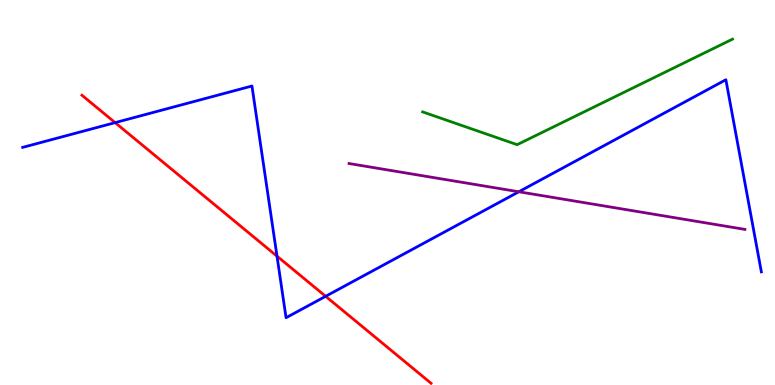[{'lines': ['blue', 'red'], 'intersections': [{'x': 1.49, 'y': 6.81}, {'x': 3.57, 'y': 3.35}, {'x': 4.2, 'y': 2.3}]}, {'lines': ['green', 'red'], 'intersections': []}, {'lines': ['purple', 'red'], 'intersections': []}, {'lines': ['blue', 'green'], 'intersections': []}, {'lines': ['blue', 'purple'], 'intersections': [{'x': 6.69, 'y': 5.02}]}, {'lines': ['green', 'purple'], 'intersections': []}]